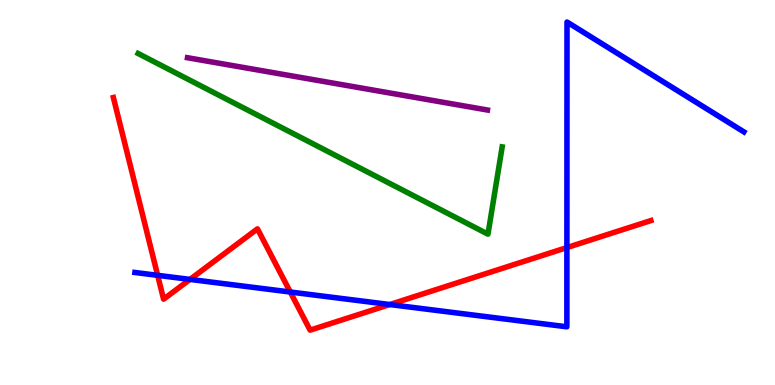[{'lines': ['blue', 'red'], 'intersections': [{'x': 2.03, 'y': 2.85}, {'x': 2.45, 'y': 2.74}, {'x': 3.75, 'y': 2.42}, {'x': 5.03, 'y': 2.09}, {'x': 7.31, 'y': 3.57}]}, {'lines': ['green', 'red'], 'intersections': []}, {'lines': ['purple', 'red'], 'intersections': []}, {'lines': ['blue', 'green'], 'intersections': []}, {'lines': ['blue', 'purple'], 'intersections': []}, {'lines': ['green', 'purple'], 'intersections': []}]